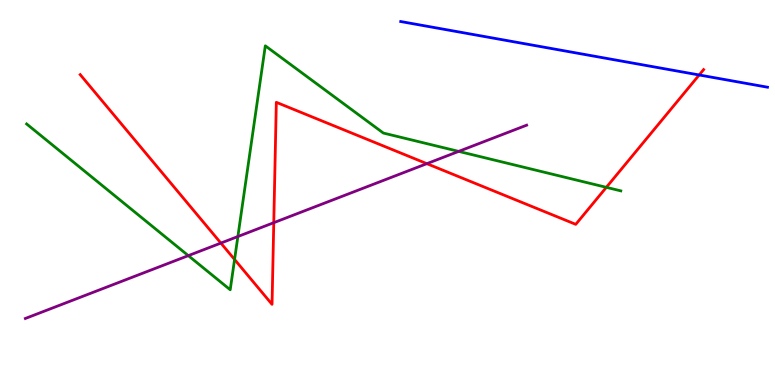[{'lines': ['blue', 'red'], 'intersections': [{'x': 9.02, 'y': 8.05}]}, {'lines': ['green', 'red'], 'intersections': [{'x': 3.03, 'y': 3.26}, {'x': 7.82, 'y': 5.13}]}, {'lines': ['purple', 'red'], 'intersections': [{'x': 2.85, 'y': 3.69}, {'x': 3.53, 'y': 4.22}, {'x': 5.51, 'y': 5.75}]}, {'lines': ['blue', 'green'], 'intersections': []}, {'lines': ['blue', 'purple'], 'intersections': []}, {'lines': ['green', 'purple'], 'intersections': [{'x': 2.43, 'y': 3.36}, {'x': 3.07, 'y': 3.86}, {'x': 5.92, 'y': 6.07}]}]